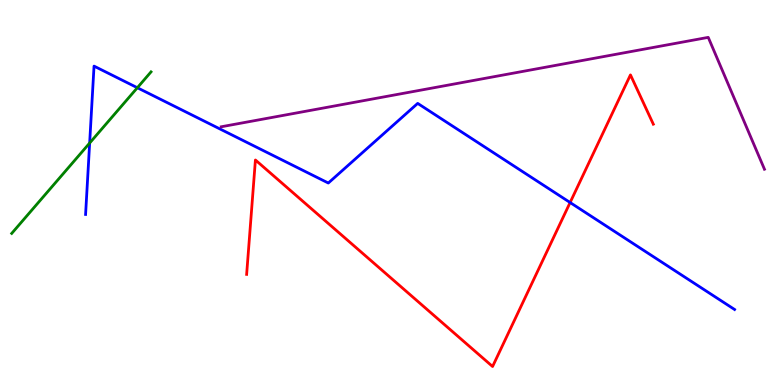[{'lines': ['blue', 'red'], 'intersections': [{'x': 7.36, 'y': 4.74}]}, {'lines': ['green', 'red'], 'intersections': []}, {'lines': ['purple', 'red'], 'intersections': []}, {'lines': ['blue', 'green'], 'intersections': [{'x': 1.16, 'y': 6.28}, {'x': 1.77, 'y': 7.72}]}, {'lines': ['blue', 'purple'], 'intersections': []}, {'lines': ['green', 'purple'], 'intersections': []}]